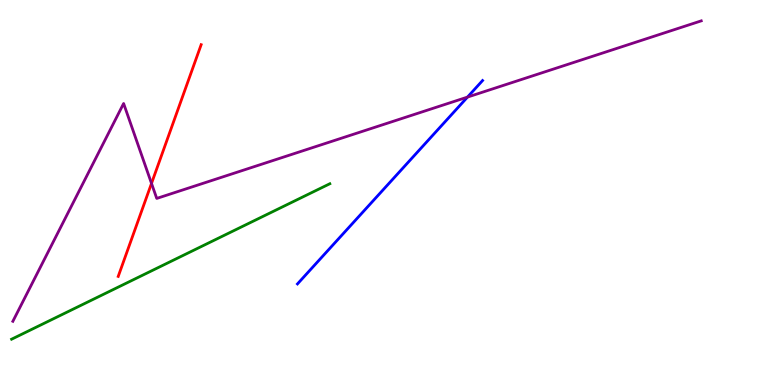[{'lines': ['blue', 'red'], 'intersections': []}, {'lines': ['green', 'red'], 'intersections': []}, {'lines': ['purple', 'red'], 'intersections': [{'x': 1.95, 'y': 5.24}]}, {'lines': ['blue', 'green'], 'intersections': []}, {'lines': ['blue', 'purple'], 'intersections': [{'x': 6.03, 'y': 7.48}]}, {'lines': ['green', 'purple'], 'intersections': []}]